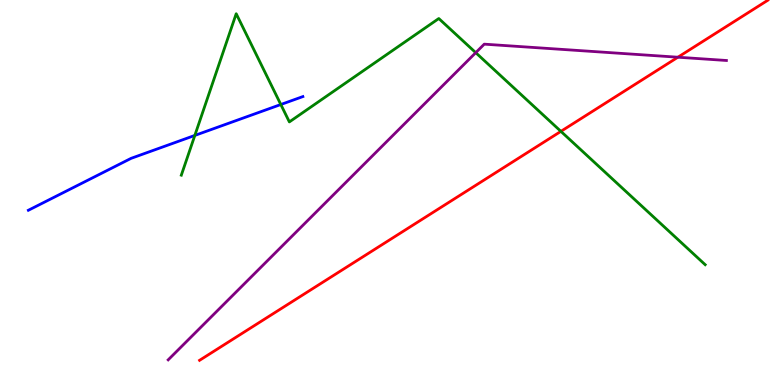[{'lines': ['blue', 'red'], 'intersections': []}, {'lines': ['green', 'red'], 'intersections': [{'x': 7.24, 'y': 6.59}]}, {'lines': ['purple', 'red'], 'intersections': [{'x': 8.75, 'y': 8.51}]}, {'lines': ['blue', 'green'], 'intersections': [{'x': 2.51, 'y': 6.48}, {'x': 3.62, 'y': 7.29}]}, {'lines': ['blue', 'purple'], 'intersections': []}, {'lines': ['green', 'purple'], 'intersections': [{'x': 6.14, 'y': 8.63}]}]